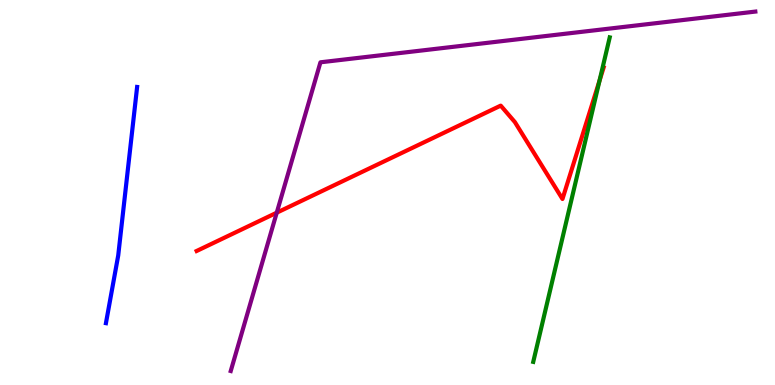[{'lines': ['blue', 'red'], 'intersections': []}, {'lines': ['green', 'red'], 'intersections': [{'x': 7.74, 'y': 7.91}]}, {'lines': ['purple', 'red'], 'intersections': [{'x': 3.57, 'y': 4.48}]}, {'lines': ['blue', 'green'], 'intersections': []}, {'lines': ['blue', 'purple'], 'intersections': []}, {'lines': ['green', 'purple'], 'intersections': []}]